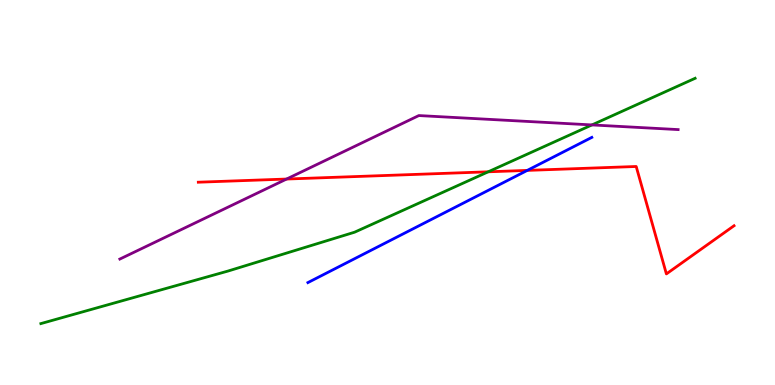[{'lines': ['blue', 'red'], 'intersections': [{'x': 6.8, 'y': 5.57}]}, {'lines': ['green', 'red'], 'intersections': [{'x': 6.3, 'y': 5.54}]}, {'lines': ['purple', 'red'], 'intersections': [{'x': 3.7, 'y': 5.35}]}, {'lines': ['blue', 'green'], 'intersections': []}, {'lines': ['blue', 'purple'], 'intersections': []}, {'lines': ['green', 'purple'], 'intersections': [{'x': 7.64, 'y': 6.76}]}]